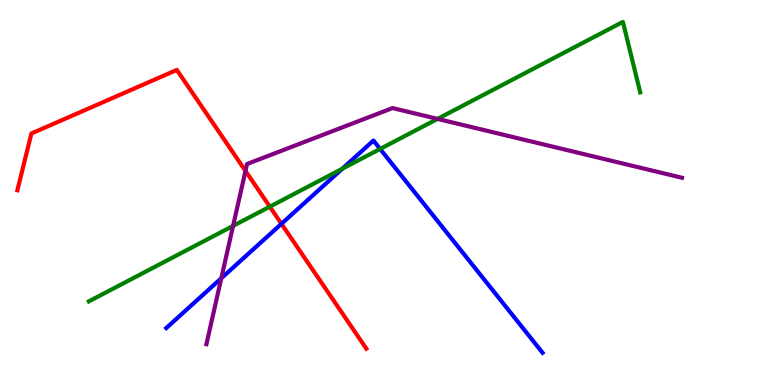[{'lines': ['blue', 'red'], 'intersections': [{'x': 3.63, 'y': 4.19}]}, {'lines': ['green', 'red'], 'intersections': [{'x': 3.48, 'y': 4.63}]}, {'lines': ['purple', 'red'], 'intersections': [{'x': 3.17, 'y': 5.56}]}, {'lines': ['blue', 'green'], 'intersections': [{'x': 4.42, 'y': 5.62}, {'x': 4.9, 'y': 6.13}]}, {'lines': ['blue', 'purple'], 'intersections': [{'x': 2.86, 'y': 2.77}]}, {'lines': ['green', 'purple'], 'intersections': [{'x': 3.01, 'y': 4.13}, {'x': 5.65, 'y': 6.91}]}]